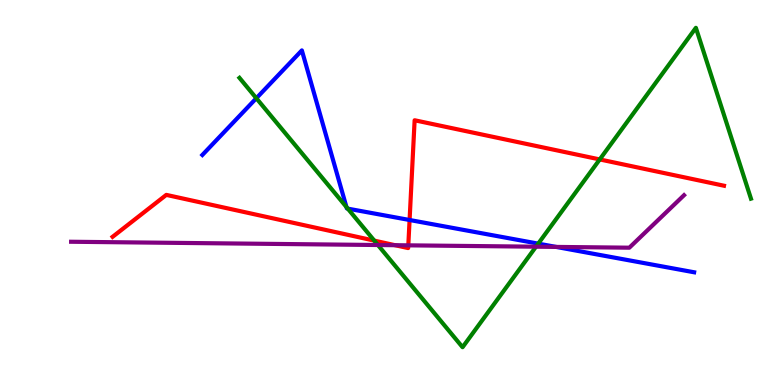[{'lines': ['blue', 'red'], 'intersections': [{'x': 5.28, 'y': 4.29}]}, {'lines': ['green', 'red'], 'intersections': [{'x': 4.83, 'y': 3.75}, {'x': 7.74, 'y': 5.86}]}, {'lines': ['purple', 'red'], 'intersections': [{'x': 5.1, 'y': 3.63}, {'x': 5.27, 'y': 3.63}]}, {'lines': ['blue', 'green'], 'intersections': [{'x': 3.31, 'y': 7.45}, {'x': 4.47, 'y': 4.62}, {'x': 4.49, 'y': 4.58}, {'x': 6.94, 'y': 3.67}]}, {'lines': ['blue', 'purple'], 'intersections': [{'x': 7.18, 'y': 3.59}]}, {'lines': ['green', 'purple'], 'intersections': [{'x': 4.88, 'y': 3.64}, {'x': 6.92, 'y': 3.59}]}]